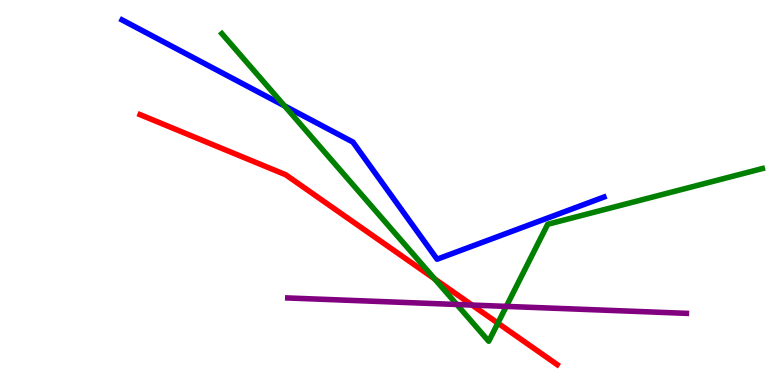[{'lines': ['blue', 'red'], 'intersections': []}, {'lines': ['green', 'red'], 'intersections': [{'x': 5.61, 'y': 2.76}, {'x': 6.42, 'y': 1.61}]}, {'lines': ['purple', 'red'], 'intersections': [{'x': 6.09, 'y': 2.08}]}, {'lines': ['blue', 'green'], 'intersections': [{'x': 3.67, 'y': 7.25}]}, {'lines': ['blue', 'purple'], 'intersections': []}, {'lines': ['green', 'purple'], 'intersections': [{'x': 5.89, 'y': 2.09}, {'x': 6.53, 'y': 2.04}]}]